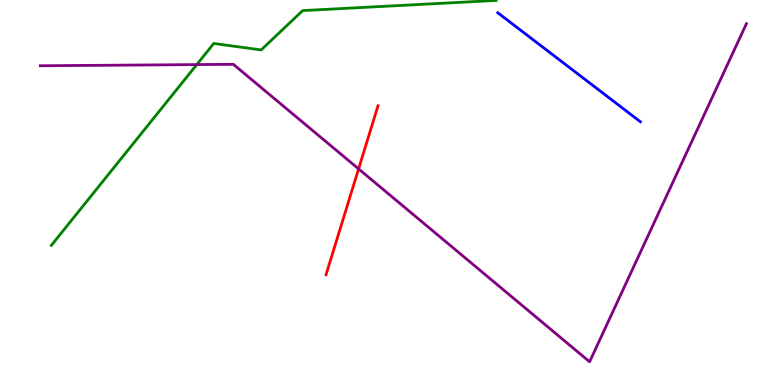[{'lines': ['blue', 'red'], 'intersections': []}, {'lines': ['green', 'red'], 'intersections': []}, {'lines': ['purple', 'red'], 'intersections': [{'x': 4.63, 'y': 5.61}]}, {'lines': ['blue', 'green'], 'intersections': []}, {'lines': ['blue', 'purple'], 'intersections': []}, {'lines': ['green', 'purple'], 'intersections': [{'x': 2.54, 'y': 8.32}]}]